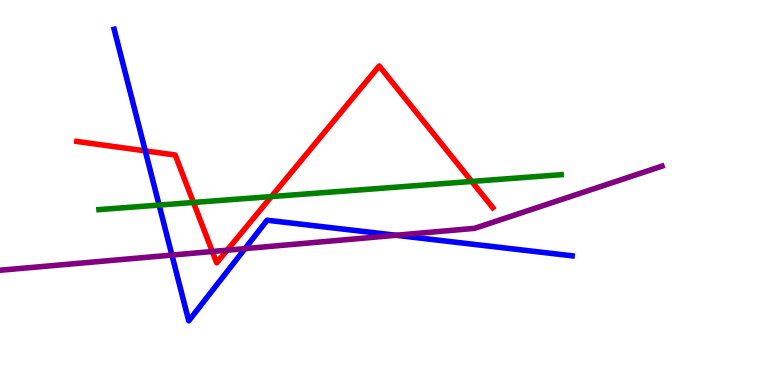[{'lines': ['blue', 'red'], 'intersections': [{'x': 1.87, 'y': 6.08}]}, {'lines': ['green', 'red'], 'intersections': [{'x': 2.5, 'y': 4.74}, {'x': 3.5, 'y': 4.89}, {'x': 6.09, 'y': 5.29}]}, {'lines': ['purple', 'red'], 'intersections': [{'x': 2.74, 'y': 3.47}, {'x': 2.93, 'y': 3.5}]}, {'lines': ['blue', 'green'], 'intersections': [{'x': 2.05, 'y': 4.67}]}, {'lines': ['blue', 'purple'], 'intersections': [{'x': 2.22, 'y': 3.37}, {'x': 3.16, 'y': 3.54}, {'x': 5.11, 'y': 3.89}]}, {'lines': ['green', 'purple'], 'intersections': []}]